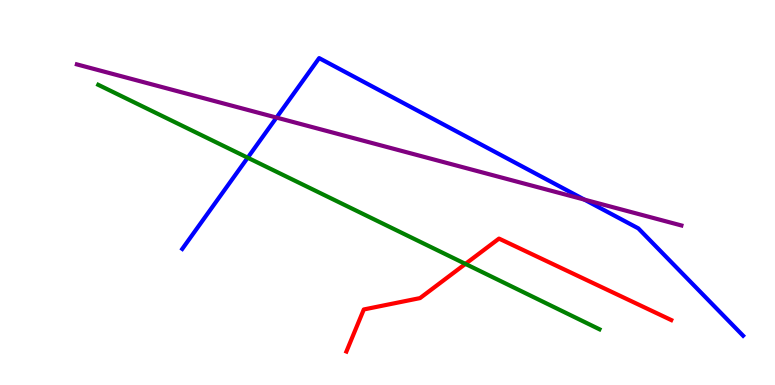[{'lines': ['blue', 'red'], 'intersections': []}, {'lines': ['green', 'red'], 'intersections': [{'x': 6.01, 'y': 3.15}]}, {'lines': ['purple', 'red'], 'intersections': []}, {'lines': ['blue', 'green'], 'intersections': [{'x': 3.2, 'y': 5.9}]}, {'lines': ['blue', 'purple'], 'intersections': [{'x': 3.57, 'y': 6.95}, {'x': 7.54, 'y': 4.82}]}, {'lines': ['green', 'purple'], 'intersections': []}]